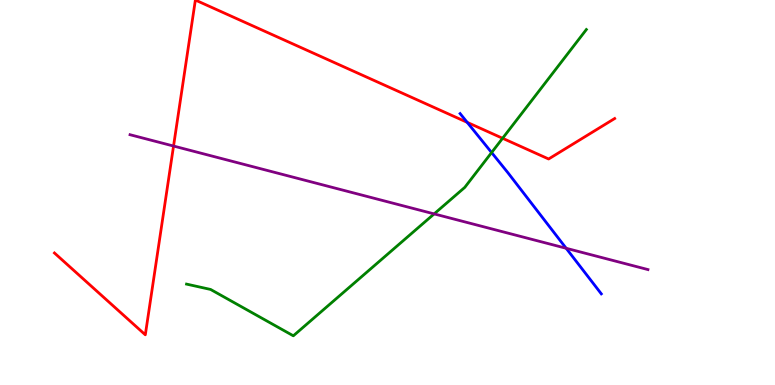[{'lines': ['blue', 'red'], 'intersections': [{'x': 6.03, 'y': 6.82}]}, {'lines': ['green', 'red'], 'intersections': [{'x': 6.49, 'y': 6.41}]}, {'lines': ['purple', 'red'], 'intersections': [{'x': 2.24, 'y': 6.21}]}, {'lines': ['blue', 'green'], 'intersections': [{'x': 6.34, 'y': 6.04}]}, {'lines': ['blue', 'purple'], 'intersections': [{'x': 7.31, 'y': 3.55}]}, {'lines': ['green', 'purple'], 'intersections': [{'x': 5.6, 'y': 4.44}]}]